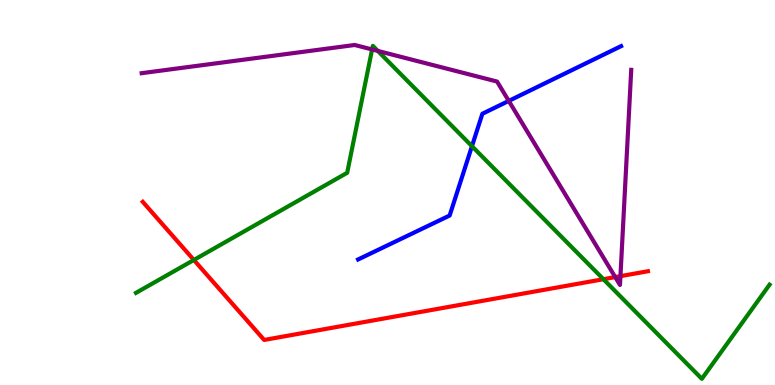[{'lines': ['blue', 'red'], 'intersections': []}, {'lines': ['green', 'red'], 'intersections': [{'x': 2.5, 'y': 3.25}, {'x': 7.79, 'y': 2.75}]}, {'lines': ['purple', 'red'], 'intersections': [{'x': 7.94, 'y': 2.8}, {'x': 8.01, 'y': 2.83}]}, {'lines': ['blue', 'green'], 'intersections': [{'x': 6.09, 'y': 6.2}]}, {'lines': ['blue', 'purple'], 'intersections': [{'x': 6.56, 'y': 7.38}]}, {'lines': ['green', 'purple'], 'intersections': [{'x': 4.8, 'y': 8.72}, {'x': 4.87, 'y': 8.68}]}]